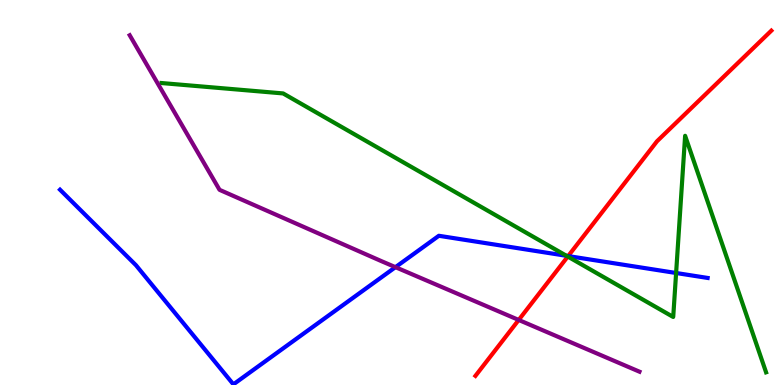[{'lines': ['blue', 'red'], 'intersections': [{'x': 7.33, 'y': 3.35}]}, {'lines': ['green', 'red'], 'intersections': [{'x': 7.33, 'y': 3.34}]}, {'lines': ['purple', 'red'], 'intersections': [{'x': 6.69, 'y': 1.69}]}, {'lines': ['blue', 'green'], 'intersections': [{'x': 7.31, 'y': 3.36}, {'x': 8.72, 'y': 2.91}]}, {'lines': ['blue', 'purple'], 'intersections': [{'x': 5.1, 'y': 3.06}]}, {'lines': ['green', 'purple'], 'intersections': []}]